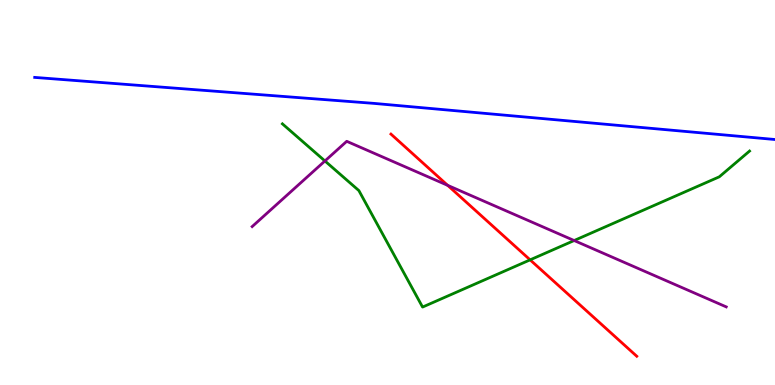[{'lines': ['blue', 'red'], 'intersections': []}, {'lines': ['green', 'red'], 'intersections': [{'x': 6.84, 'y': 3.25}]}, {'lines': ['purple', 'red'], 'intersections': [{'x': 5.78, 'y': 5.19}]}, {'lines': ['blue', 'green'], 'intersections': []}, {'lines': ['blue', 'purple'], 'intersections': []}, {'lines': ['green', 'purple'], 'intersections': [{'x': 4.19, 'y': 5.82}, {'x': 7.41, 'y': 3.75}]}]